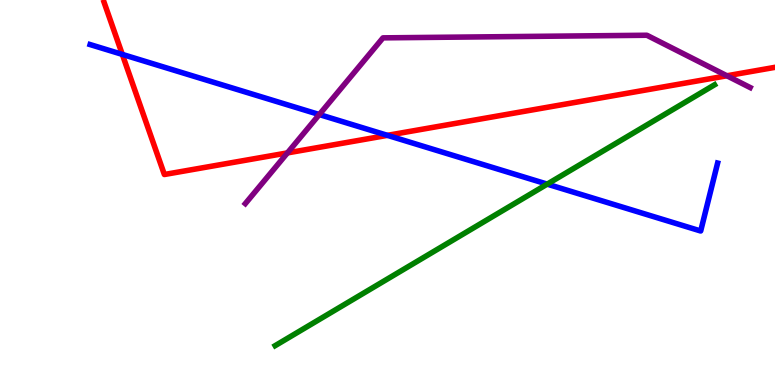[{'lines': ['blue', 'red'], 'intersections': [{'x': 1.58, 'y': 8.59}, {'x': 5.0, 'y': 6.48}]}, {'lines': ['green', 'red'], 'intersections': []}, {'lines': ['purple', 'red'], 'intersections': [{'x': 3.71, 'y': 6.03}, {'x': 9.38, 'y': 8.03}]}, {'lines': ['blue', 'green'], 'intersections': [{'x': 7.06, 'y': 5.22}]}, {'lines': ['blue', 'purple'], 'intersections': [{'x': 4.12, 'y': 7.02}]}, {'lines': ['green', 'purple'], 'intersections': []}]